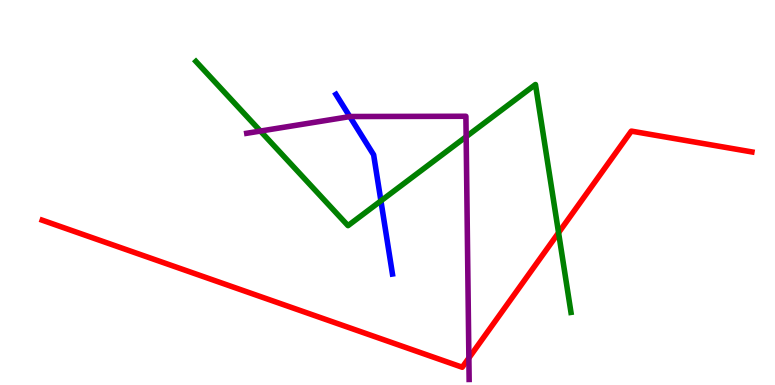[{'lines': ['blue', 'red'], 'intersections': []}, {'lines': ['green', 'red'], 'intersections': [{'x': 7.21, 'y': 3.96}]}, {'lines': ['purple', 'red'], 'intersections': [{'x': 6.05, 'y': 0.702}]}, {'lines': ['blue', 'green'], 'intersections': [{'x': 4.91, 'y': 4.78}]}, {'lines': ['blue', 'purple'], 'intersections': [{'x': 4.51, 'y': 6.97}]}, {'lines': ['green', 'purple'], 'intersections': [{'x': 3.36, 'y': 6.6}, {'x': 6.01, 'y': 6.45}]}]